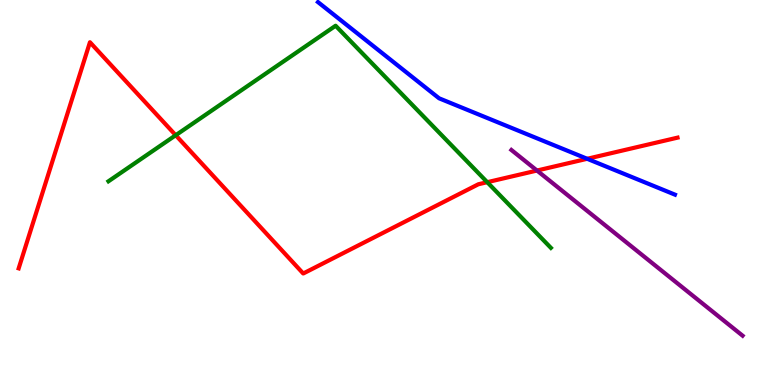[{'lines': ['blue', 'red'], 'intersections': [{'x': 7.58, 'y': 5.88}]}, {'lines': ['green', 'red'], 'intersections': [{'x': 2.27, 'y': 6.49}, {'x': 6.29, 'y': 5.27}]}, {'lines': ['purple', 'red'], 'intersections': [{'x': 6.93, 'y': 5.57}]}, {'lines': ['blue', 'green'], 'intersections': []}, {'lines': ['blue', 'purple'], 'intersections': []}, {'lines': ['green', 'purple'], 'intersections': []}]